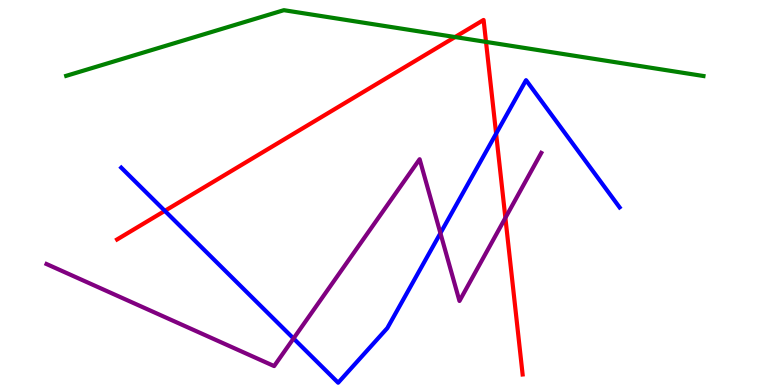[{'lines': ['blue', 'red'], 'intersections': [{'x': 2.13, 'y': 4.52}, {'x': 6.4, 'y': 6.53}]}, {'lines': ['green', 'red'], 'intersections': [{'x': 5.87, 'y': 9.04}, {'x': 6.27, 'y': 8.91}]}, {'lines': ['purple', 'red'], 'intersections': [{'x': 6.52, 'y': 4.34}]}, {'lines': ['blue', 'green'], 'intersections': []}, {'lines': ['blue', 'purple'], 'intersections': [{'x': 3.79, 'y': 1.21}, {'x': 5.68, 'y': 3.94}]}, {'lines': ['green', 'purple'], 'intersections': []}]